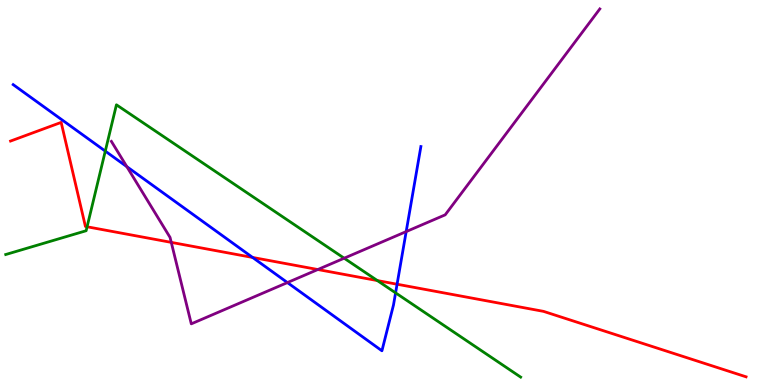[{'lines': ['blue', 'red'], 'intersections': [{'x': 3.26, 'y': 3.31}, {'x': 5.12, 'y': 2.62}]}, {'lines': ['green', 'red'], 'intersections': [{'x': 1.12, 'y': 4.11}, {'x': 4.87, 'y': 2.71}]}, {'lines': ['purple', 'red'], 'intersections': [{'x': 2.21, 'y': 3.7}, {'x': 4.1, 'y': 3.0}]}, {'lines': ['blue', 'green'], 'intersections': [{'x': 1.36, 'y': 6.08}, {'x': 5.1, 'y': 2.39}]}, {'lines': ['blue', 'purple'], 'intersections': [{'x': 1.64, 'y': 5.67}, {'x': 3.71, 'y': 2.66}, {'x': 5.24, 'y': 3.98}]}, {'lines': ['green', 'purple'], 'intersections': [{'x': 4.44, 'y': 3.29}]}]